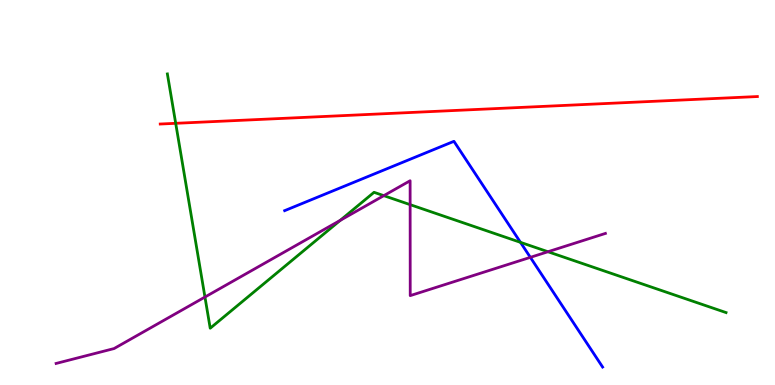[{'lines': ['blue', 'red'], 'intersections': []}, {'lines': ['green', 'red'], 'intersections': [{'x': 2.27, 'y': 6.8}]}, {'lines': ['purple', 'red'], 'intersections': []}, {'lines': ['blue', 'green'], 'intersections': [{'x': 6.72, 'y': 3.71}]}, {'lines': ['blue', 'purple'], 'intersections': [{'x': 6.84, 'y': 3.32}]}, {'lines': ['green', 'purple'], 'intersections': [{'x': 2.64, 'y': 2.28}, {'x': 4.39, 'y': 4.28}, {'x': 4.95, 'y': 4.92}, {'x': 5.29, 'y': 4.68}, {'x': 7.07, 'y': 3.46}]}]